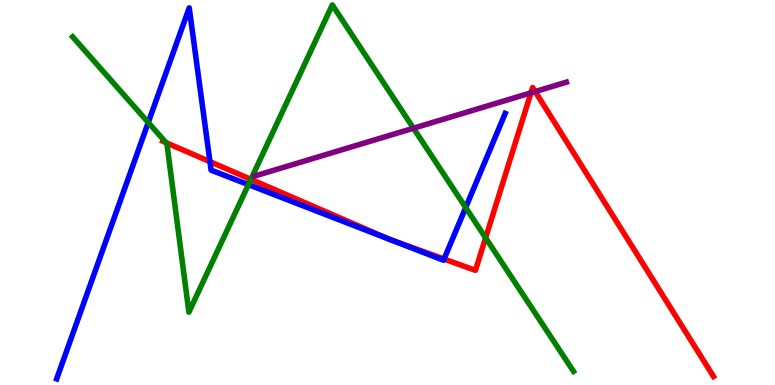[{'lines': ['blue', 'red'], 'intersections': [{'x': 2.71, 'y': 5.8}, {'x': 5.73, 'y': 3.27}]}, {'lines': ['green', 'red'], 'intersections': [{'x': 2.14, 'y': 6.3}, {'x': 3.24, 'y': 5.34}, {'x': 6.27, 'y': 3.82}]}, {'lines': ['purple', 'red'], 'intersections': [{'x': 6.85, 'y': 7.59}, {'x': 6.91, 'y': 7.62}]}, {'lines': ['blue', 'green'], 'intersections': [{'x': 1.91, 'y': 6.82}, {'x': 3.21, 'y': 5.2}, {'x': 6.01, 'y': 4.61}]}, {'lines': ['blue', 'purple'], 'intersections': []}, {'lines': ['green', 'purple'], 'intersections': [{'x': 5.34, 'y': 6.67}]}]